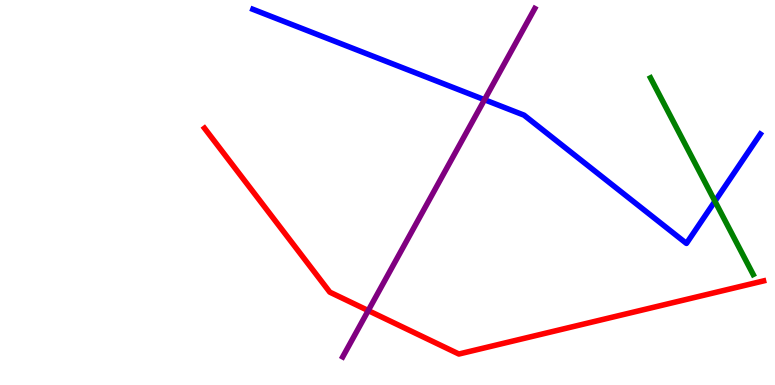[{'lines': ['blue', 'red'], 'intersections': []}, {'lines': ['green', 'red'], 'intersections': []}, {'lines': ['purple', 'red'], 'intersections': [{'x': 4.75, 'y': 1.93}]}, {'lines': ['blue', 'green'], 'intersections': [{'x': 9.22, 'y': 4.77}]}, {'lines': ['blue', 'purple'], 'intersections': [{'x': 6.25, 'y': 7.41}]}, {'lines': ['green', 'purple'], 'intersections': []}]